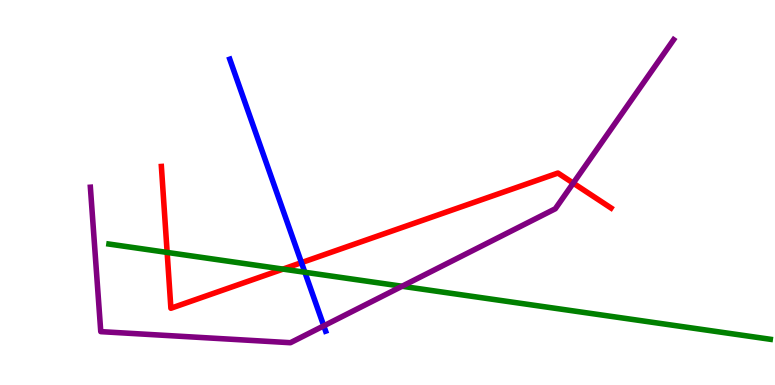[{'lines': ['blue', 'red'], 'intersections': [{'x': 3.89, 'y': 3.18}]}, {'lines': ['green', 'red'], 'intersections': [{'x': 2.16, 'y': 3.44}, {'x': 3.65, 'y': 3.01}]}, {'lines': ['purple', 'red'], 'intersections': [{'x': 7.4, 'y': 5.24}]}, {'lines': ['blue', 'green'], 'intersections': [{'x': 3.93, 'y': 2.93}]}, {'lines': ['blue', 'purple'], 'intersections': [{'x': 4.18, 'y': 1.54}]}, {'lines': ['green', 'purple'], 'intersections': [{'x': 5.19, 'y': 2.56}]}]